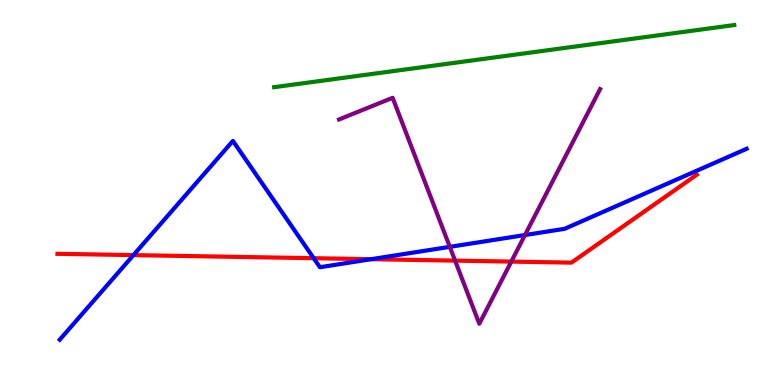[{'lines': ['blue', 'red'], 'intersections': [{'x': 1.72, 'y': 3.37}, {'x': 4.05, 'y': 3.29}, {'x': 4.79, 'y': 3.27}]}, {'lines': ['green', 'red'], 'intersections': []}, {'lines': ['purple', 'red'], 'intersections': [{'x': 5.87, 'y': 3.23}, {'x': 6.6, 'y': 3.21}]}, {'lines': ['blue', 'green'], 'intersections': []}, {'lines': ['blue', 'purple'], 'intersections': [{'x': 5.8, 'y': 3.59}, {'x': 6.77, 'y': 3.9}]}, {'lines': ['green', 'purple'], 'intersections': []}]